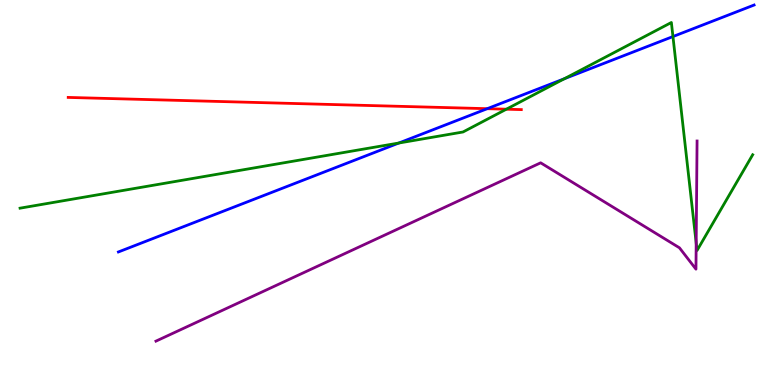[{'lines': ['blue', 'red'], 'intersections': [{'x': 6.29, 'y': 7.18}]}, {'lines': ['green', 'red'], 'intersections': [{'x': 6.53, 'y': 7.16}]}, {'lines': ['purple', 'red'], 'intersections': []}, {'lines': ['blue', 'green'], 'intersections': [{'x': 5.15, 'y': 6.29}, {'x': 7.28, 'y': 7.95}, {'x': 8.68, 'y': 9.05}]}, {'lines': ['blue', 'purple'], 'intersections': []}, {'lines': ['green', 'purple'], 'intersections': [{'x': 8.98, 'y': 3.69}]}]